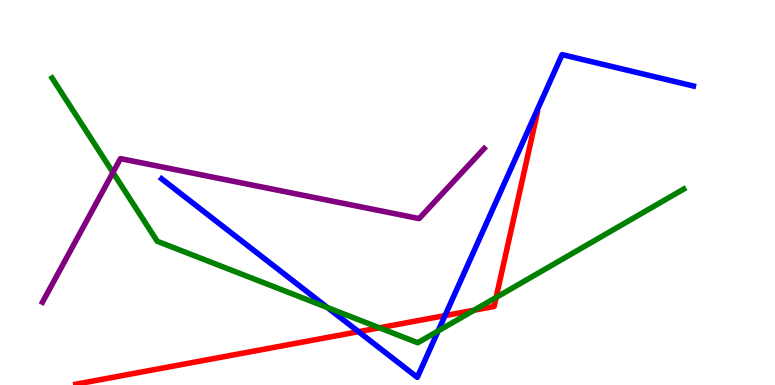[{'lines': ['blue', 'red'], 'intersections': [{'x': 4.63, 'y': 1.38}, {'x': 5.74, 'y': 1.8}]}, {'lines': ['green', 'red'], 'intersections': [{'x': 4.9, 'y': 1.49}, {'x': 6.12, 'y': 1.94}, {'x': 6.4, 'y': 2.27}]}, {'lines': ['purple', 'red'], 'intersections': []}, {'lines': ['blue', 'green'], 'intersections': [{'x': 4.23, 'y': 2.01}, {'x': 5.65, 'y': 1.4}]}, {'lines': ['blue', 'purple'], 'intersections': []}, {'lines': ['green', 'purple'], 'intersections': [{'x': 1.46, 'y': 5.52}]}]